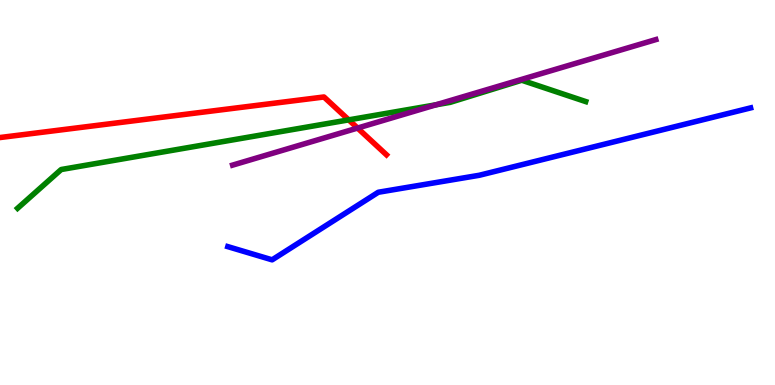[{'lines': ['blue', 'red'], 'intersections': []}, {'lines': ['green', 'red'], 'intersections': [{'x': 4.5, 'y': 6.89}]}, {'lines': ['purple', 'red'], 'intersections': [{'x': 4.61, 'y': 6.67}]}, {'lines': ['blue', 'green'], 'intersections': []}, {'lines': ['blue', 'purple'], 'intersections': []}, {'lines': ['green', 'purple'], 'intersections': [{'x': 5.63, 'y': 7.28}]}]